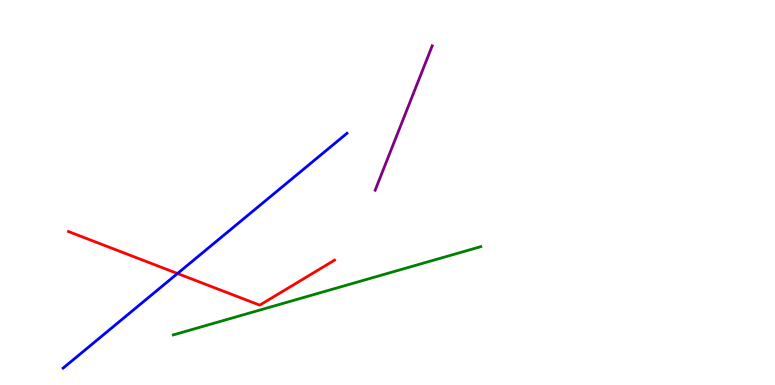[{'lines': ['blue', 'red'], 'intersections': [{'x': 2.29, 'y': 2.9}]}, {'lines': ['green', 'red'], 'intersections': []}, {'lines': ['purple', 'red'], 'intersections': []}, {'lines': ['blue', 'green'], 'intersections': []}, {'lines': ['blue', 'purple'], 'intersections': []}, {'lines': ['green', 'purple'], 'intersections': []}]